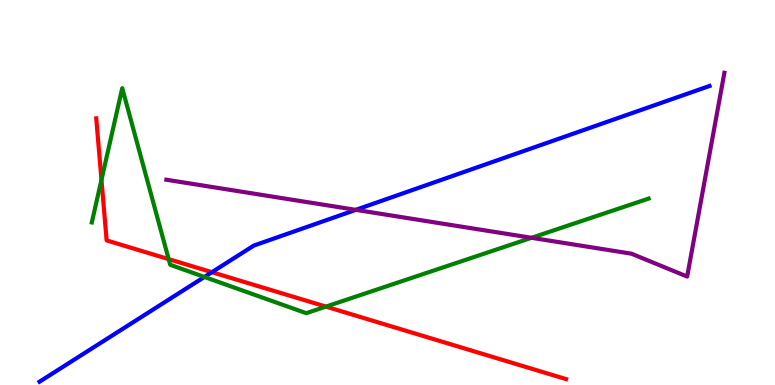[{'lines': ['blue', 'red'], 'intersections': [{'x': 2.73, 'y': 2.93}]}, {'lines': ['green', 'red'], 'intersections': [{'x': 1.31, 'y': 5.33}, {'x': 2.18, 'y': 3.27}, {'x': 4.21, 'y': 2.04}]}, {'lines': ['purple', 'red'], 'intersections': []}, {'lines': ['blue', 'green'], 'intersections': [{'x': 2.64, 'y': 2.81}]}, {'lines': ['blue', 'purple'], 'intersections': [{'x': 4.59, 'y': 4.55}]}, {'lines': ['green', 'purple'], 'intersections': [{'x': 6.86, 'y': 3.82}]}]